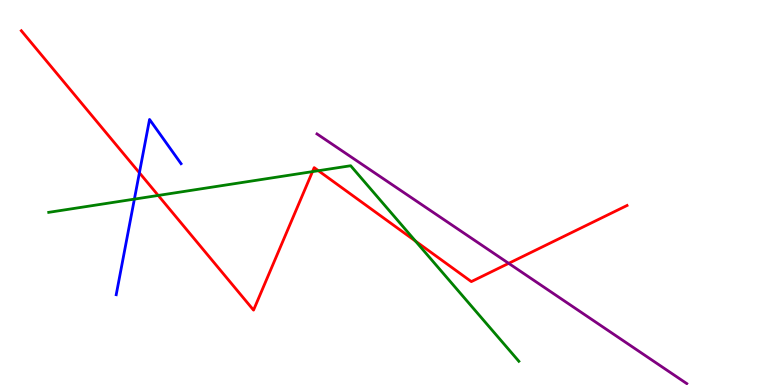[{'lines': ['blue', 'red'], 'intersections': [{'x': 1.8, 'y': 5.51}]}, {'lines': ['green', 'red'], 'intersections': [{'x': 2.04, 'y': 4.92}, {'x': 4.03, 'y': 5.54}, {'x': 4.11, 'y': 5.57}, {'x': 5.36, 'y': 3.74}]}, {'lines': ['purple', 'red'], 'intersections': [{'x': 6.56, 'y': 3.16}]}, {'lines': ['blue', 'green'], 'intersections': [{'x': 1.73, 'y': 4.83}]}, {'lines': ['blue', 'purple'], 'intersections': []}, {'lines': ['green', 'purple'], 'intersections': []}]